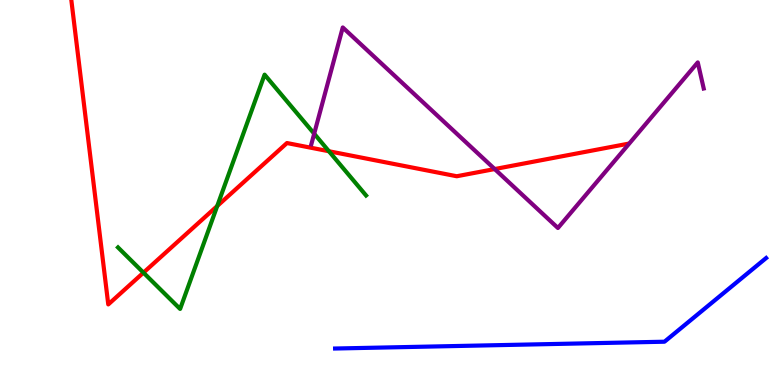[{'lines': ['blue', 'red'], 'intersections': []}, {'lines': ['green', 'red'], 'intersections': [{'x': 1.85, 'y': 2.92}, {'x': 2.8, 'y': 4.65}, {'x': 4.24, 'y': 6.07}]}, {'lines': ['purple', 'red'], 'intersections': [{'x': 6.38, 'y': 5.61}]}, {'lines': ['blue', 'green'], 'intersections': []}, {'lines': ['blue', 'purple'], 'intersections': []}, {'lines': ['green', 'purple'], 'intersections': [{'x': 4.05, 'y': 6.53}]}]